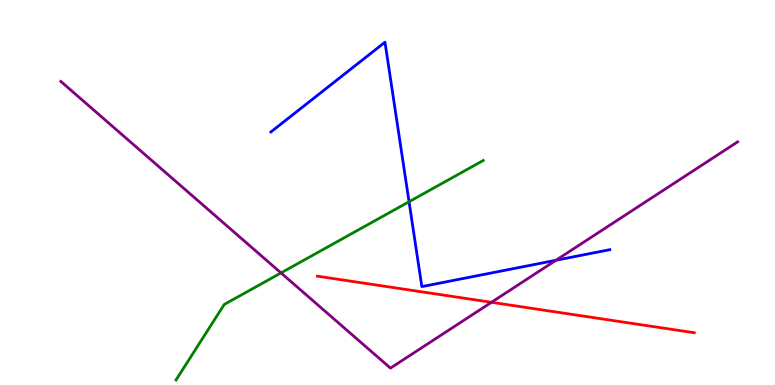[{'lines': ['blue', 'red'], 'intersections': []}, {'lines': ['green', 'red'], 'intersections': []}, {'lines': ['purple', 'red'], 'intersections': [{'x': 6.34, 'y': 2.15}]}, {'lines': ['blue', 'green'], 'intersections': [{'x': 5.28, 'y': 4.76}]}, {'lines': ['blue', 'purple'], 'intersections': [{'x': 7.17, 'y': 3.24}]}, {'lines': ['green', 'purple'], 'intersections': [{'x': 3.63, 'y': 2.91}]}]